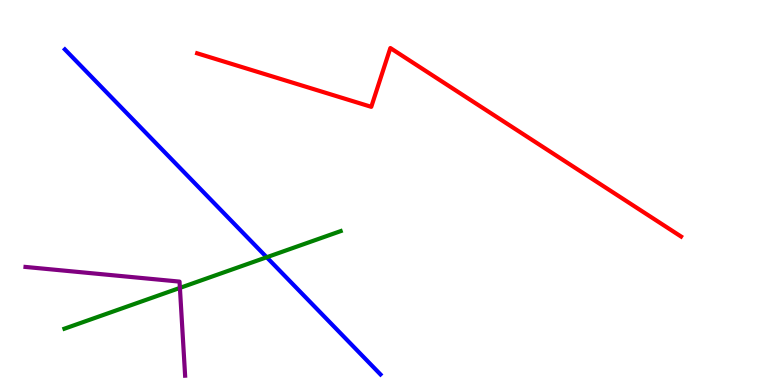[{'lines': ['blue', 'red'], 'intersections': []}, {'lines': ['green', 'red'], 'intersections': []}, {'lines': ['purple', 'red'], 'intersections': []}, {'lines': ['blue', 'green'], 'intersections': [{'x': 3.44, 'y': 3.32}]}, {'lines': ['blue', 'purple'], 'intersections': []}, {'lines': ['green', 'purple'], 'intersections': [{'x': 2.32, 'y': 2.52}]}]